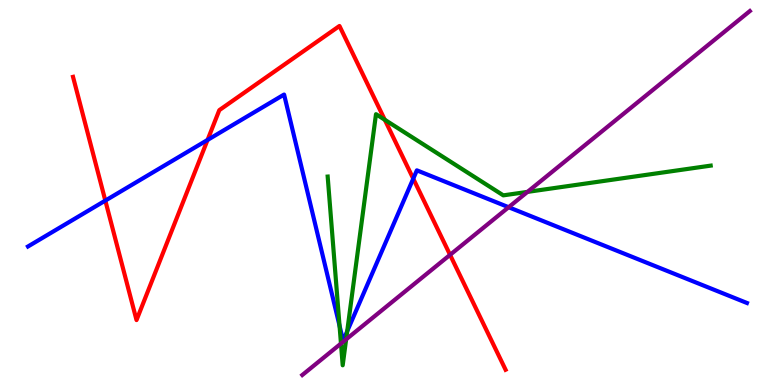[{'lines': ['blue', 'red'], 'intersections': [{'x': 1.36, 'y': 4.79}, {'x': 2.68, 'y': 6.37}, {'x': 5.33, 'y': 5.36}]}, {'lines': ['green', 'red'], 'intersections': [{'x': 4.97, 'y': 6.89}]}, {'lines': ['purple', 'red'], 'intersections': [{'x': 5.81, 'y': 3.38}]}, {'lines': ['blue', 'green'], 'intersections': [{'x': 4.38, 'y': 1.54}, {'x': 4.48, 'y': 1.4}]}, {'lines': ['blue', 'purple'], 'intersections': [{'x': 6.56, 'y': 4.62}]}, {'lines': ['green', 'purple'], 'intersections': [{'x': 4.4, 'y': 1.08}, {'x': 4.47, 'y': 1.19}, {'x': 6.81, 'y': 5.02}]}]